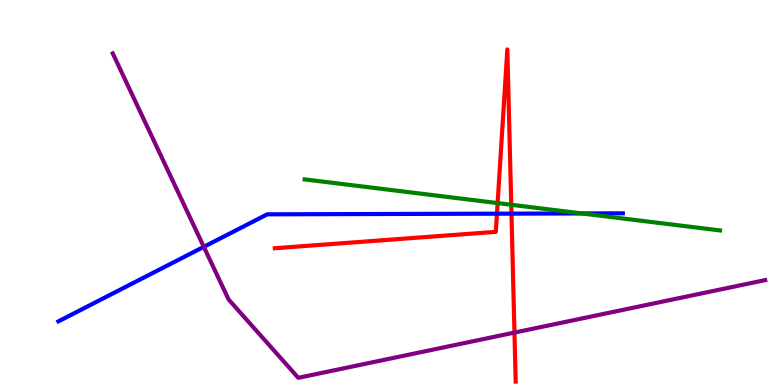[{'lines': ['blue', 'red'], 'intersections': [{'x': 6.41, 'y': 4.45}, {'x': 6.6, 'y': 4.45}]}, {'lines': ['green', 'red'], 'intersections': [{'x': 6.42, 'y': 4.72}, {'x': 6.6, 'y': 4.68}]}, {'lines': ['purple', 'red'], 'intersections': [{'x': 6.64, 'y': 1.36}]}, {'lines': ['blue', 'green'], 'intersections': [{'x': 7.51, 'y': 4.46}]}, {'lines': ['blue', 'purple'], 'intersections': [{'x': 2.63, 'y': 3.59}]}, {'lines': ['green', 'purple'], 'intersections': []}]